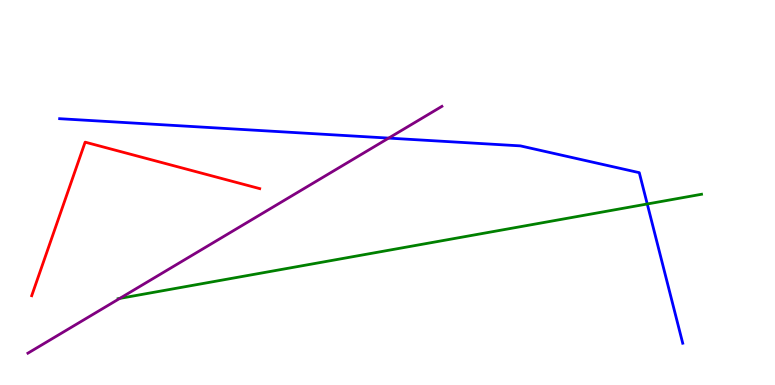[{'lines': ['blue', 'red'], 'intersections': []}, {'lines': ['green', 'red'], 'intersections': []}, {'lines': ['purple', 'red'], 'intersections': []}, {'lines': ['blue', 'green'], 'intersections': [{'x': 8.35, 'y': 4.7}]}, {'lines': ['blue', 'purple'], 'intersections': [{'x': 5.01, 'y': 6.41}]}, {'lines': ['green', 'purple'], 'intersections': [{'x': 1.55, 'y': 2.25}]}]